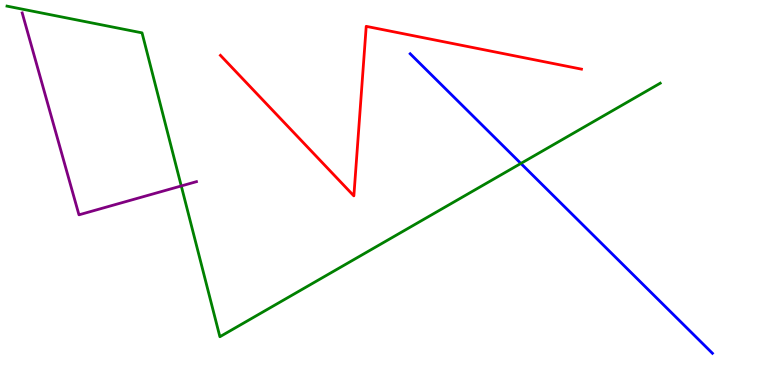[{'lines': ['blue', 'red'], 'intersections': []}, {'lines': ['green', 'red'], 'intersections': []}, {'lines': ['purple', 'red'], 'intersections': []}, {'lines': ['blue', 'green'], 'intersections': [{'x': 6.72, 'y': 5.75}]}, {'lines': ['blue', 'purple'], 'intersections': []}, {'lines': ['green', 'purple'], 'intersections': [{'x': 2.34, 'y': 5.17}]}]